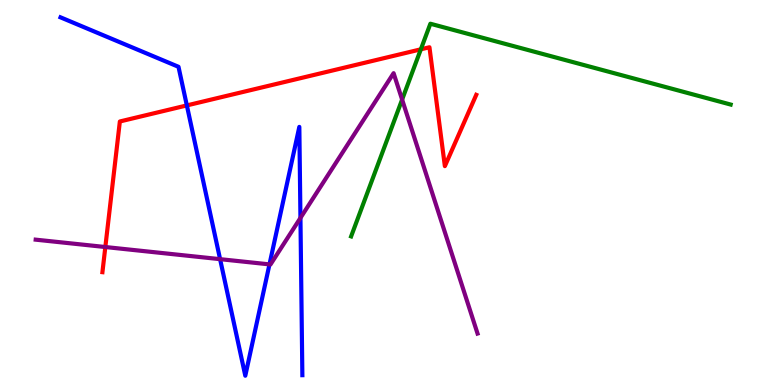[{'lines': ['blue', 'red'], 'intersections': [{'x': 2.41, 'y': 7.26}]}, {'lines': ['green', 'red'], 'intersections': [{'x': 5.43, 'y': 8.72}]}, {'lines': ['purple', 'red'], 'intersections': [{'x': 1.36, 'y': 3.58}]}, {'lines': ['blue', 'green'], 'intersections': []}, {'lines': ['blue', 'purple'], 'intersections': [{'x': 2.84, 'y': 3.27}, {'x': 3.48, 'y': 3.13}, {'x': 3.88, 'y': 4.34}]}, {'lines': ['green', 'purple'], 'intersections': [{'x': 5.19, 'y': 7.41}]}]